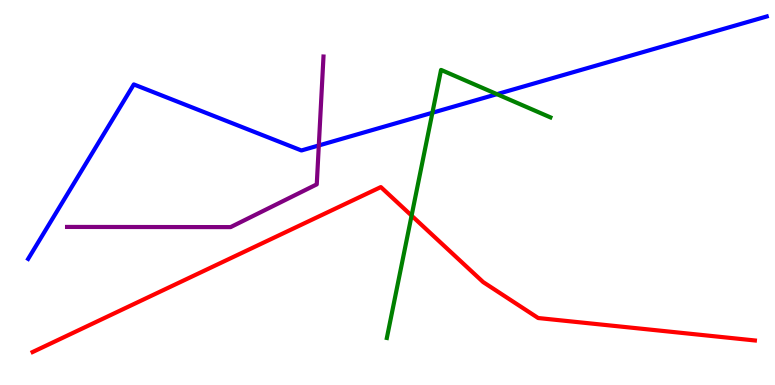[{'lines': ['blue', 'red'], 'intersections': []}, {'lines': ['green', 'red'], 'intersections': [{'x': 5.31, 'y': 4.4}]}, {'lines': ['purple', 'red'], 'intersections': []}, {'lines': ['blue', 'green'], 'intersections': [{'x': 5.58, 'y': 7.07}, {'x': 6.41, 'y': 7.55}]}, {'lines': ['blue', 'purple'], 'intersections': [{'x': 4.11, 'y': 6.22}]}, {'lines': ['green', 'purple'], 'intersections': []}]